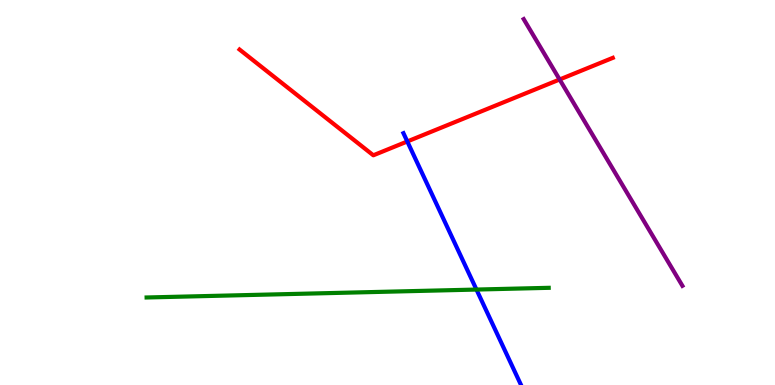[{'lines': ['blue', 'red'], 'intersections': [{'x': 5.26, 'y': 6.33}]}, {'lines': ['green', 'red'], 'intersections': []}, {'lines': ['purple', 'red'], 'intersections': [{'x': 7.22, 'y': 7.94}]}, {'lines': ['blue', 'green'], 'intersections': [{'x': 6.15, 'y': 2.48}]}, {'lines': ['blue', 'purple'], 'intersections': []}, {'lines': ['green', 'purple'], 'intersections': []}]